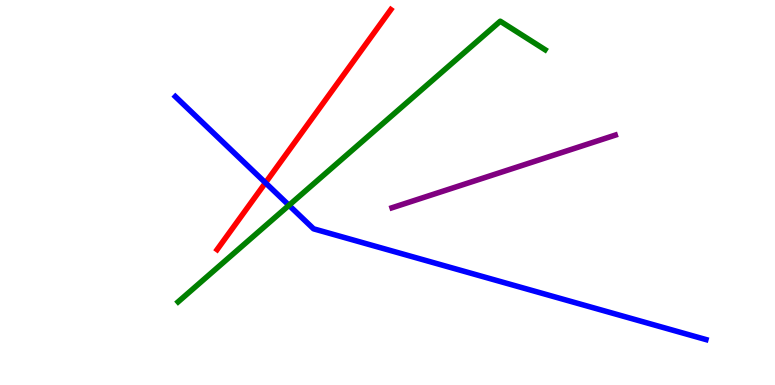[{'lines': ['blue', 'red'], 'intersections': [{'x': 3.43, 'y': 5.25}]}, {'lines': ['green', 'red'], 'intersections': []}, {'lines': ['purple', 'red'], 'intersections': []}, {'lines': ['blue', 'green'], 'intersections': [{'x': 3.73, 'y': 4.67}]}, {'lines': ['blue', 'purple'], 'intersections': []}, {'lines': ['green', 'purple'], 'intersections': []}]